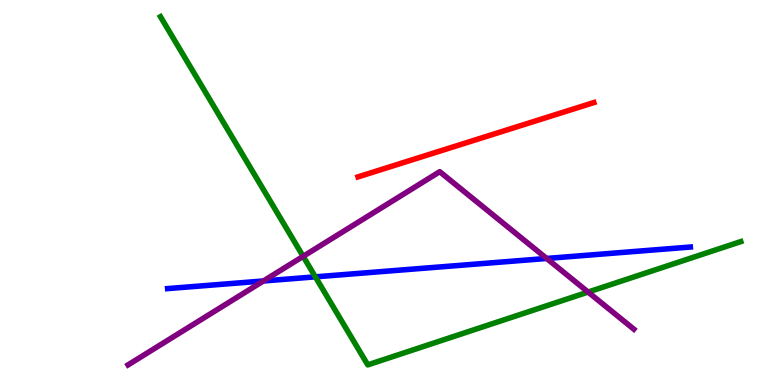[{'lines': ['blue', 'red'], 'intersections': []}, {'lines': ['green', 'red'], 'intersections': []}, {'lines': ['purple', 'red'], 'intersections': []}, {'lines': ['blue', 'green'], 'intersections': [{'x': 4.07, 'y': 2.81}]}, {'lines': ['blue', 'purple'], 'intersections': [{'x': 3.4, 'y': 2.7}, {'x': 7.05, 'y': 3.29}]}, {'lines': ['green', 'purple'], 'intersections': [{'x': 3.91, 'y': 3.34}, {'x': 7.59, 'y': 2.41}]}]